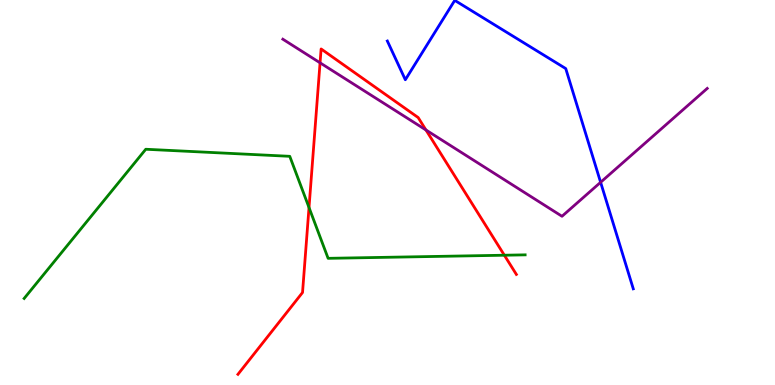[{'lines': ['blue', 'red'], 'intersections': []}, {'lines': ['green', 'red'], 'intersections': [{'x': 3.99, 'y': 4.61}, {'x': 6.51, 'y': 3.37}]}, {'lines': ['purple', 'red'], 'intersections': [{'x': 4.13, 'y': 8.37}, {'x': 5.5, 'y': 6.62}]}, {'lines': ['blue', 'green'], 'intersections': []}, {'lines': ['blue', 'purple'], 'intersections': [{'x': 7.75, 'y': 5.27}]}, {'lines': ['green', 'purple'], 'intersections': []}]